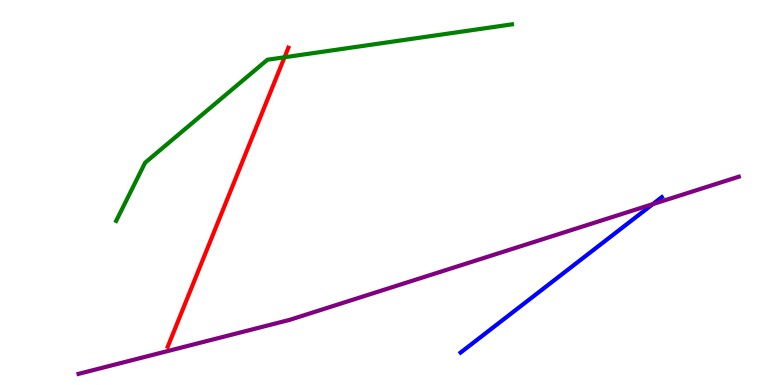[{'lines': ['blue', 'red'], 'intersections': []}, {'lines': ['green', 'red'], 'intersections': [{'x': 3.67, 'y': 8.51}]}, {'lines': ['purple', 'red'], 'intersections': []}, {'lines': ['blue', 'green'], 'intersections': []}, {'lines': ['blue', 'purple'], 'intersections': [{'x': 8.42, 'y': 4.7}]}, {'lines': ['green', 'purple'], 'intersections': []}]